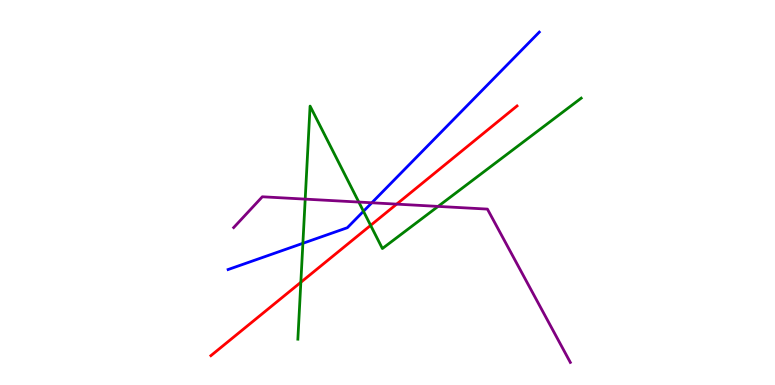[{'lines': ['blue', 'red'], 'intersections': []}, {'lines': ['green', 'red'], 'intersections': [{'x': 3.88, 'y': 2.67}, {'x': 4.78, 'y': 4.15}]}, {'lines': ['purple', 'red'], 'intersections': [{'x': 5.12, 'y': 4.7}]}, {'lines': ['blue', 'green'], 'intersections': [{'x': 3.91, 'y': 3.68}, {'x': 4.69, 'y': 4.51}]}, {'lines': ['blue', 'purple'], 'intersections': [{'x': 4.8, 'y': 4.73}]}, {'lines': ['green', 'purple'], 'intersections': [{'x': 3.94, 'y': 4.83}, {'x': 4.63, 'y': 4.75}, {'x': 5.65, 'y': 4.64}]}]